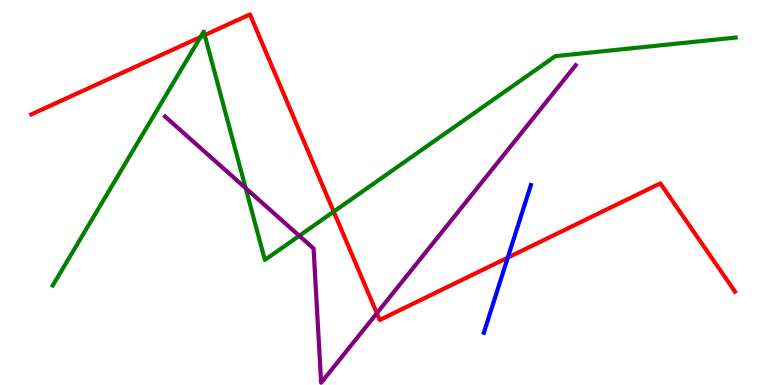[{'lines': ['blue', 'red'], 'intersections': [{'x': 6.55, 'y': 3.31}]}, {'lines': ['green', 'red'], 'intersections': [{'x': 2.59, 'y': 9.04}, {'x': 2.64, 'y': 9.09}, {'x': 4.31, 'y': 4.5}]}, {'lines': ['purple', 'red'], 'intersections': [{'x': 4.86, 'y': 1.86}]}, {'lines': ['blue', 'green'], 'intersections': []}, {'lines': ['blue', 'purple'], 'intersections': []}, {'lines': ['green', 'purple'], 'intersections': [{'x': 3.17, 'y': 5.11}, {'x': 3.86, 'y': 3.88}]}]